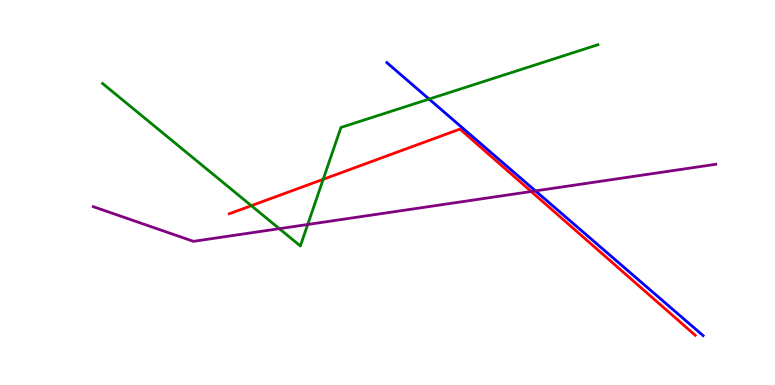[{'lines': ['blue', 'red'], 'intersections': []}, {'lines': ['green', 'red'], 'intersections': [{'x': 3.24, 'y': 4.66}, {'x': 4.17, 'y': 5.34}]}, {'lines': ['purple', 'red'], 'intersections': [{'x': 6.85, 'y': 5.03}]}, {'lines': ['blue', 'green'], 'intersections': [{'x': 5.54, 'y': 7.43}]}, {'lines': ['blue', 'purple'], 'intersections': [{'x': 6.91, 'y': 5.04}]}, {'lines': ['green', 'purple'], 'intersections': [{'x': 3.6, 'y': 4.06}, {'x': 3.97, 'y': 4.17}]}]